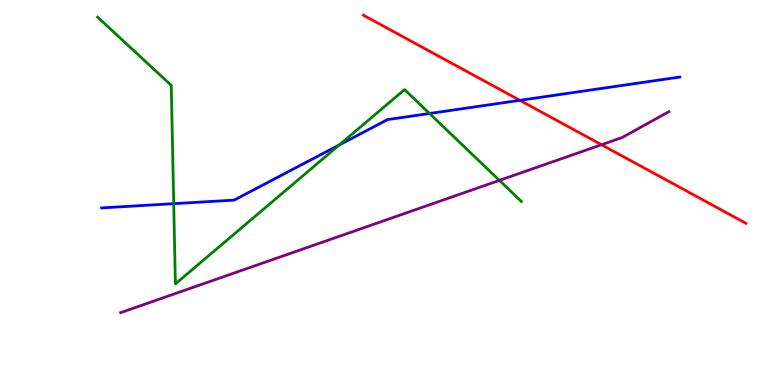[{'lines': ['blue', 'red'], 'intersections': [{'x': 6.71, 'y': 7.39}]}, {'lines': ['green', 'red'], 'intersections': []}, {'lines': ['purple', 'red'], 'intersections': [{'x': 7.76, 'y': 6.24}]}, {'lines': ['blue', 'green'], 'intersections': [{'x': 2.24, 'y': 4.71}, {'x': 4.38, 'y': 6.24}, {'x': 5.54, 'y': 7.05}]}, {'lines': ['blue', 'purple'], 'intersections': []}, {'lines': ['green', 'purple'], 'intersections': [{'x': 6.44, 'y': 5.31}]}]